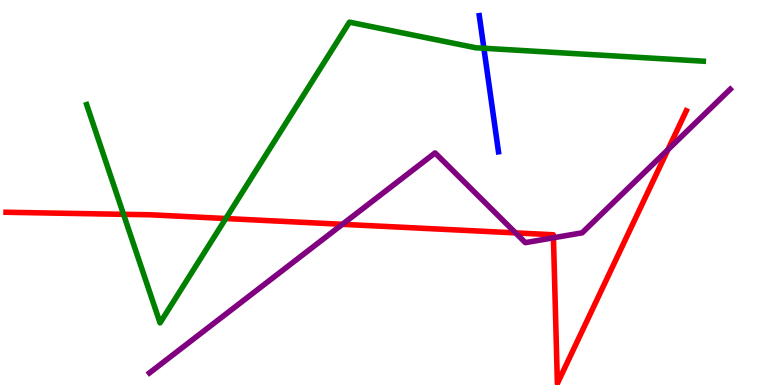[{'lines': ['blue', 'red'], 'intersections': []}, {'lines': ['green', 'red'], 'intersections': [{'x': 1.59, 'y': 4.43}, {'x': 2.91, 'y': 4.32}]}, {'lines': ['purple', 'red'], 'intersections': [{'x': 4.42, 'y': 4.17}, {'x': 6.65, 'y': 3.95}, {'x': 7.14, 'y': 3.82}, {'x': 8.62, 'y': 6.11}]}, {'lines': ['blue', 'green'], 'intersections': [{'x': 6.24, 'y': 8.75}]}, {'lines': ['blue', 'purple'], 'intersections': []}, {'lines': ['green', 'purple'], 'intersections': []}]